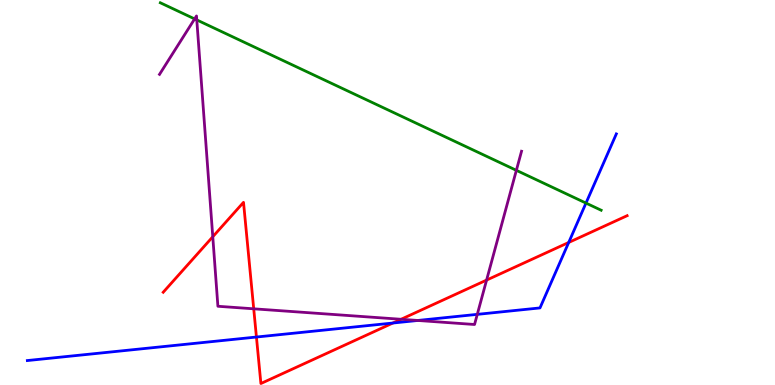[{'lines': ['blue', 'red'], 'intersections': [{'x': 3.31, 'y': 1.25}, {'x': 5.07, 'y': 1.61}, {'x': 7.34, 'y': 3.7}]}, {'lines': ['green', 'red'], 'intersections': []}, {'lines': ['purple', 'red'], 'intersections': [{'x': 2.75, 'y': 3.85}, {'x': 3.27, 'y': 1.98}, {'x': 5.18, 'y': 1.71}, {'x': 6.28, 'y': 2.72}]}, {'lines': ['blue', 'green'], 'intersections': [{'x': 7.56, 'y': 4.73}]}, {'lines': ['blue', 'purple'], 'intersections': [{'x': 5.39, 'y': 1.68}, {'x': 6.16, 'y': 1.83}]}, {'lines': ['green', 'purple'], 'intersections': [{'x': 2.51, 'y': 9.51}, {'x': 2.54, 'y': 9.48}, {'x': 6.66, 'y': 5.58}]}]